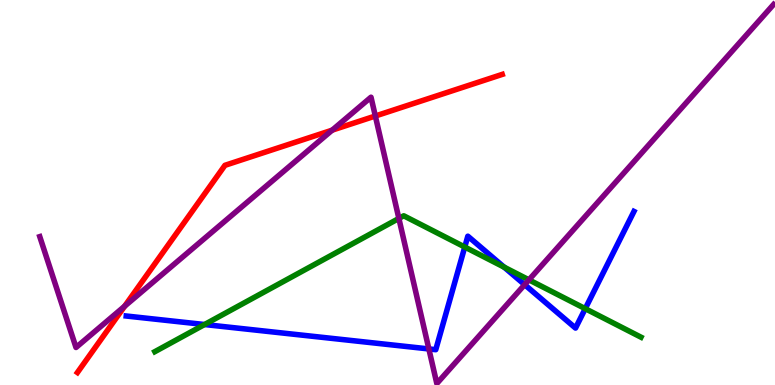[{'lines': ['blue', 'red'], 'intersections': []}, {'lines': ['green', 'red'], 'intersections': []}, {'lines': ['purple', 'red'], 'intersections': [{'x': 1.61, 'y': 2.05}, {'x': 4.29, 'y': 6.62}, {'x': 4.84, 'y': 6.99}]}, {'lines': ['blue', 'green'], 'intersections': [{'x': 2.64, 'y': 1.57}, {'x': 6.0, 'y': 3.58}, {'x': 6.5, 'y': 3.06}, {'x': 7.55, 'y': 1.98}]}, {'lines': ['blue', 'purple'], 'intersections': [{'x': 5.53, 'y': 0.937}, {'x': 6.77, 'y': 2.61}]}, {'lines': ['green', 'purple'], 'intersections': [{'x': 5.15, 'y': 4.33}, {'x': 6.83, 'y': 2.73}]}]